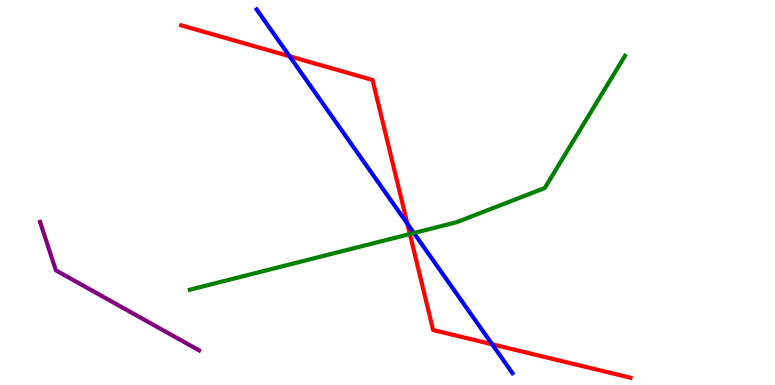[{'lines': ['blue', 'red'], 'intersections': [{'x': 3.74, 'y': 8.54}, {'x': 5.26, 'y': 4.19}, {'x': 6.35, 'y': 1.06}]}, {'lines': ['green', 'red'], 'intersections': [{'x': 5.29, 'y': 3.92}]}, {'lines': ['purple', 'red'], 'intersections': []}, {'lines': ['blue', 'green'], 'intersections': [{'x': 5.34, 'y': 3.95}]}, {'lines': ['blue', 'purple'], 'intersections': []}, {'lines': ['green', 'purple'], 'intersections': []}]